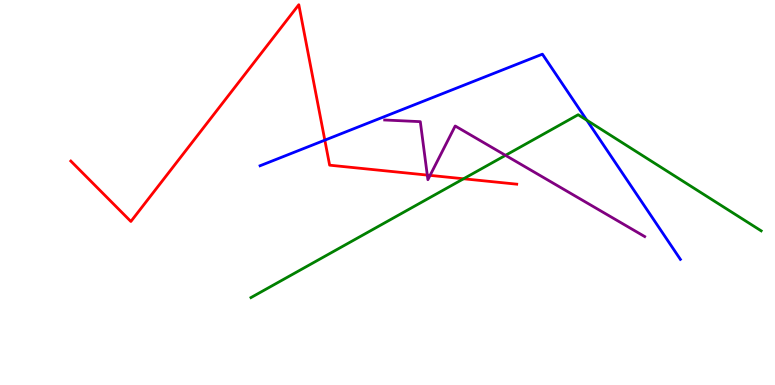[{'lines': ['blue', 'red'], 'intersections': [{'x': 4.19, 'y': 6.36}]}, {'lines': ['green', 'red'], 'intersections': [{'x': 5.98, 'y': 5.36}]}, {'lines': ['purple', 'red'], 'intersections': [{'x': 5.51, 'y': 5.45}, {'x': 5.55, 'y': 5.44}]}, {'lines': ['blue', 'green'], 'intersections': [{'x': 7.57, 'y': 6.88}]}, {'lines': ['blue', 'purple'], 'intersections': []}, {'lines': ['green', 'purple'], 'intersections': [{'x': 6.52, 'y': 5.97}]}]